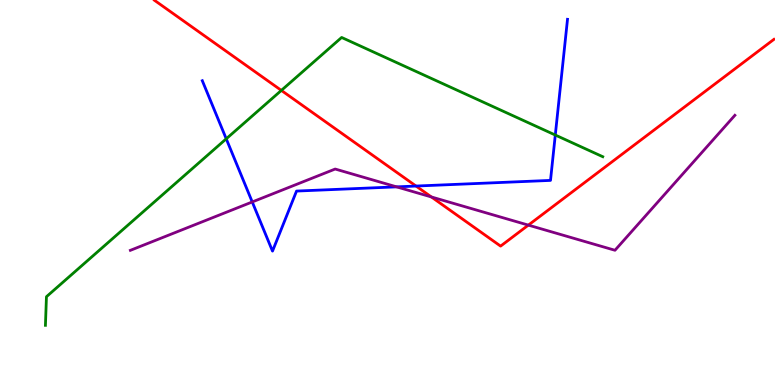[{'lines': ['blue', 'red'], 'intersections': [{'x': 5.37, 'y': 5.17}]}, {'lines': ['green', 'red'], 'intersections': [{'x': 3.63, 'y': 7.65}]}, {'lines': ['purple', 'red'], 'intersections': [{'x': 5.57, 'y': 4.88}, {'x': 6.82, 'y': 4.15}]}, {'lines': ['blue', 'green'], 'intersections': [{'x': 2.92, 'y': 6.39}, {'x': 7.17, 'y': 6.49}]}, {'lines': ['blue', 'purple'], 'intersections': [{'x': 3.25, 'y': 4.75}, {'x': 5.12, 'y': 5.15}]}, {'lines': ['green', 'purple'], 'intersections': []}]